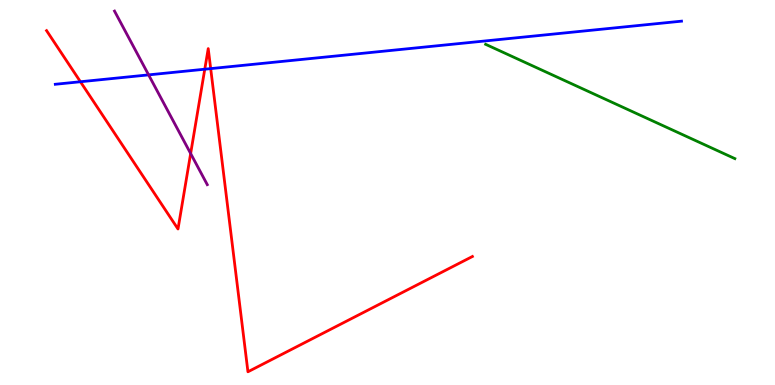[{'lines': ['blue', 'red'], 'intersections': [{'x': 1.04, 'y': 7.88}, {'x': 2.64, 'y': 8.2}, {'x': 2.72, 'y': 8.22}]}, {'lines': ['green', 'red'], 'intersections': []}, {'lines': ['purple', 'red'], 'intersections': [{'x': 2.46, 'y': 6.01}]}, {'lines': ['blue', 'green'], 'intersections': []}, {'lines': ['blue', 'purple'], 'intersections': [{'x': 1.92, 'y': 8.06}]}, {'lines': ['green', 'purple'], 'intersections': []}]